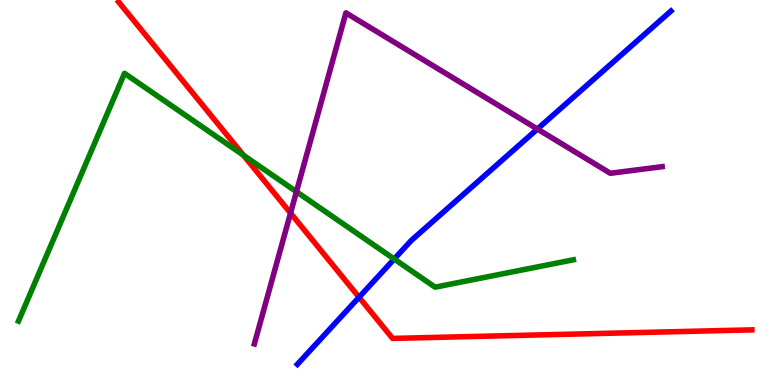[{'lines': ['blue', 'red'], 'intersections': [{'x': 4.63, 'y': 2.28}]}, {'lines': ['green', 'red'], 'intersections': [{'x': 3.14, 'y': 5.97}]}, {'lines': ['purple', 'red'], 'intersections': [{'x': 3.75, 'y': 4.47}]}, {'lines': ['blue', 'green'], 'intersections': [{'x': 5.09, 'y': 3.27}]}, {'lines': ['blue', 'purple'], 'intersections': [{'x': 6.93, 'y': 6.65}]}, {'lines': ['green', 'purple'], 'intersections': [{'x': 3.83, 'y': 5.02}]}]